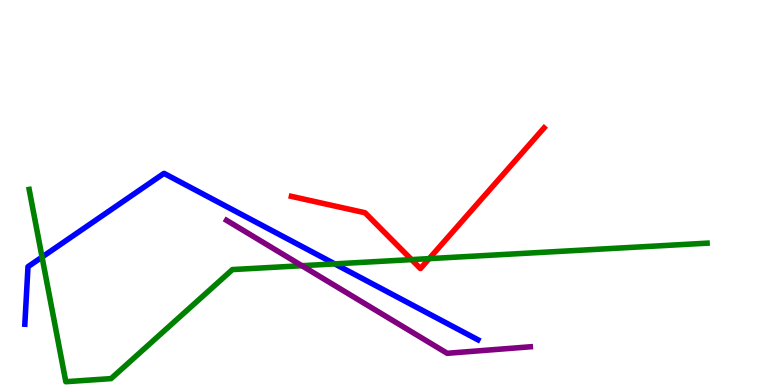[{'lines': ['blue', 'red'], 'intersections': []}, {'lines': ['green', 'red'], 'intersections': [{'x': 5.31, 'y': 3.26}, {'x': 5.54, 'y': 3.28}]}, {'lines': ['purple', 'red'], 'intersections': []}, {'lines': ['blue', 'green'], 'intersections': [{'x': 0.543, 'y': 3.32}, {'x': 4.32, 'y': 3.15}]}, {'lines': ['blue', 'purple'], 'intersections': []}, {'lines': ['green', 'purple'], 'intersections': [{'x': 3.9, 'y': 3.1}]}]